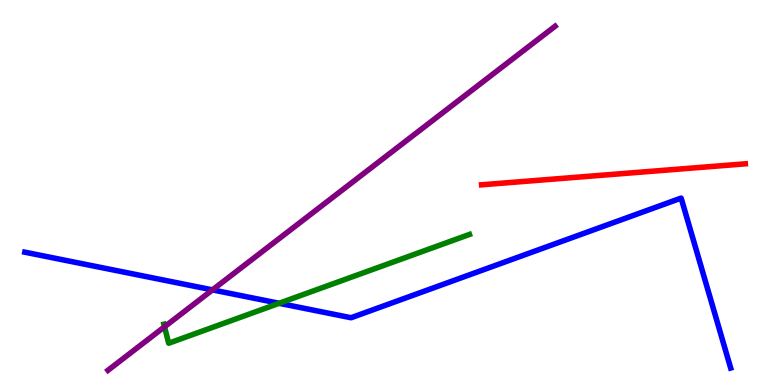[{'lines': ['blue', 'red'], 'intersections': []}, {'lines': ['green', 'red'], 'intersections': []}, {'lines': ['purple', 'red'], 'intersections': []}, {'lines': ['blue', 'green'], 'intersections': [{'x': 3.6, 'y': 2.12}]}, {'lines': ['blue', 'purple'], 'intersections': [{'x': 2.74, 'y': 2.47}]}, {'lines': ['green', 'purple'], 'intersections': [{'x': 2.12, 'y': 1.51}]}]